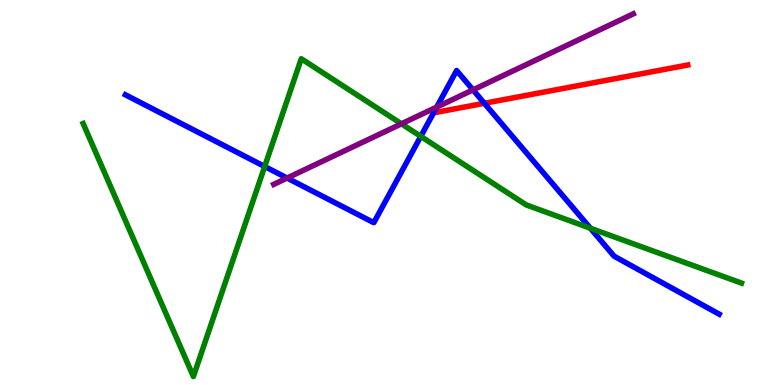[{'lines': ['blue', 'red'], 'intersections': [{'x': 6.25, 'y': 7.32}]}, {'lines': ['green', 'red'], 'intersections': []}, {'lines': ['purple', 'red'], 'intersections': []}, {'lines': ['blue', 'green'], 'intersections': [{'x': 3.42, 'y': 5.68}, {'x': 5.43, 'y': 6.46}, {'x': 7.62, 'y': 4.07}]}, {'lines': ['blue', 'purple'], 'intersections': [{'x': 3.7, 'y': 5.38}, {'x': 5.64, 'y': 7.22}, {'x': 6.1, 'y': 7.67}]}, {'lines': ['green', 'purple'], 'intersections': [{'x': 5.18, 'y': 6.78}]}]